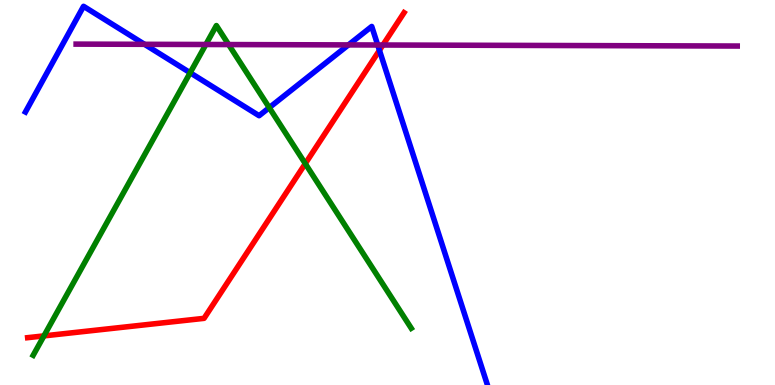[{'lines': ['blue', 'red'], 'intersections': [{'x': 4.9, 'y': 8.69}]}, {'lines': ['green', 'red'], 'intersections': [{'x': 0.567, 'y': 1.28}, {'x': 3.94, 'y': 5.75}]}, {'lines': ['purple', 'red'], 'intersections': [{'x': 4.94, 'y': 8.83}]}, {'lines': ['blue', 'green'], 'intersections': [{'x': 2.45, 'y': 8.11}, {'x': 3.47, 'y': 7.2}]}, {'lines': ['blue', 'purple'], 'intersections': [{'x': 1.86, 'y': 8.85}, {'x': 4.5, 'y': 8.83}, {'x': 4.87, 'y': 8.83}]}, {'lines': ['green', 'purple'], 'intersections': [{'x': 2.66, 'y': 8.84}, {'x': 2.95, 'y': 8.84}]}]